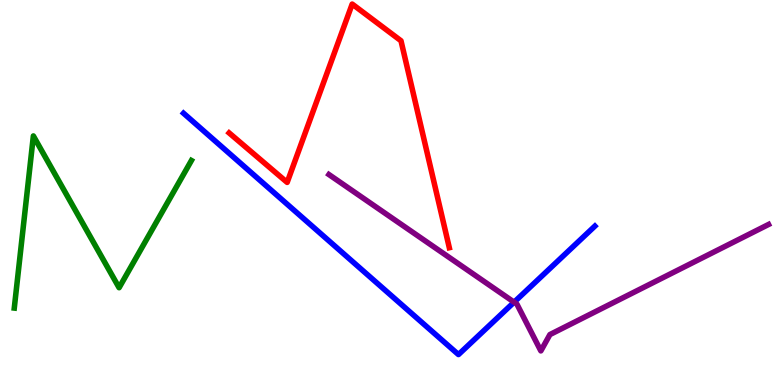[{'lines': ['blue', 'red'], 'intersections': []}, {'lines': ['green', 'red'], 'intersections': []}, {'lines': ['purple', 'red'], 'intersections': []}, {'lines': ['blue', 'green'], 'intersections': []}, {'lines': ['blue', 'purple'], 'intersections': [{'x': 6.63, 'y': 2.15}]}, {'lines': ['green', 'purple'], 'intersections': []}]